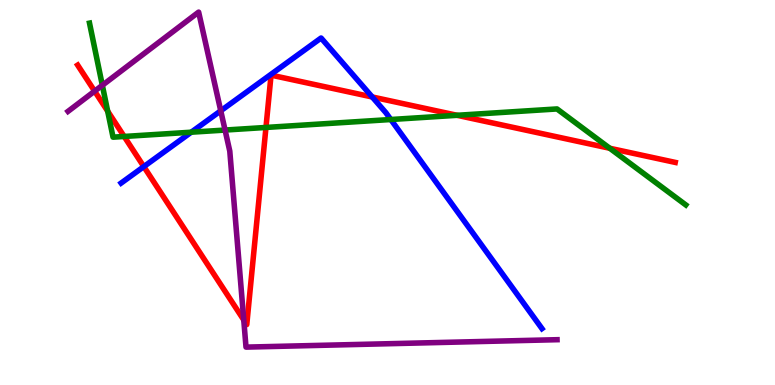[{'lines': ['blue', 'red'], 'intersections': [{'x': 1.86, 'y': 5.67}, {'x': 4.8, 'y': 7.48}]}, {'lines': ['green', 'red'], 'intersections': [{'x': 1.39, 'y': 7.11}, {'x': 1.6, 'y': 6.46}, {'x': 3.43, 'y': 6.69}, {'x': 5.9, 'y': 7.01}, {'x': 7.87, 'y': 6.15}]}, {'lines': ['purple', 'red'], 'intersections': [{'x': 1.22, 'y': 7.63}, {'x': 3.15, 'y': 1.69}]}, {'lines': ['blue', 'green'], 'intersections': [{'x': 2.47, 'y': 6.57}, {'x': 5.04, 'y': 6.9}]}, {'lines': ['blue', 'purple'], 'intersections': [{'x': 2.85, 'y': 7.12}]}, {'lines': ['green', 'purple'], 'intersections': [{'x': 1.32, 'y': 7.78}, {'x': 2.9, 'y': 6.62}]}]